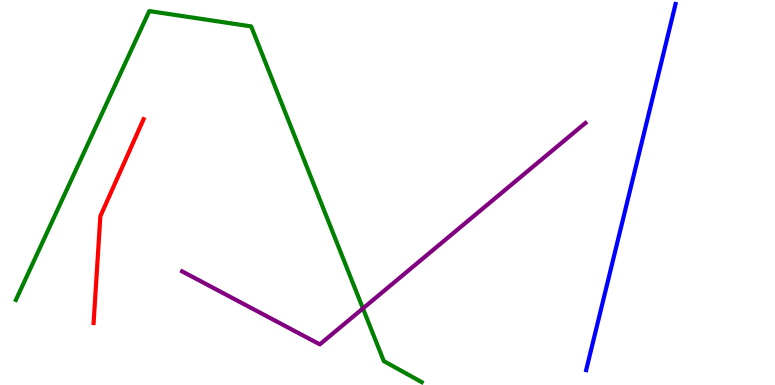[{'lines': ['blue', 'red'], 'intersections': []}, {'lines': ['green', 'red'], 'intersections': []}, {'lines': ['purple', 'red'], 'intersections': []}, {'lines': ['blue', 'green'], 'intersections': []}, {'lines': ['blue', 'purple'], 'intersections': []}, {'lines': ['green', 'purple'], 'intersections': [{'x': 4.68, 'y': 1.99}]}]